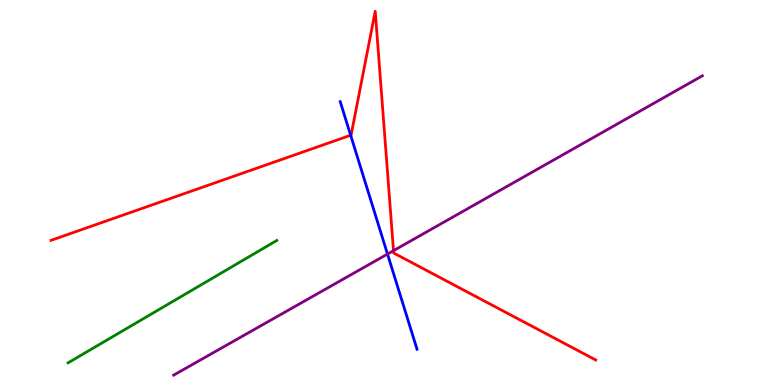[{'lines': ['blue', 'red'], 'intersections': [{'x': 4.52, 'y': 6.49}]}, {'lines': ['green', 'red'], 'intersections': []}, {'lines': ['purple', 'red'], 'intersections': [{'x': 5.08, 'y': 3.49}]}, {'lines': ['blue', 'green'], 'intersections': []}, {'lines': ['blue', 'purple'], 'intersections': [{'x': 5.0, 'y': 3.4}]}, {'lines': ['green', 'purple'], 'intersections': []}]